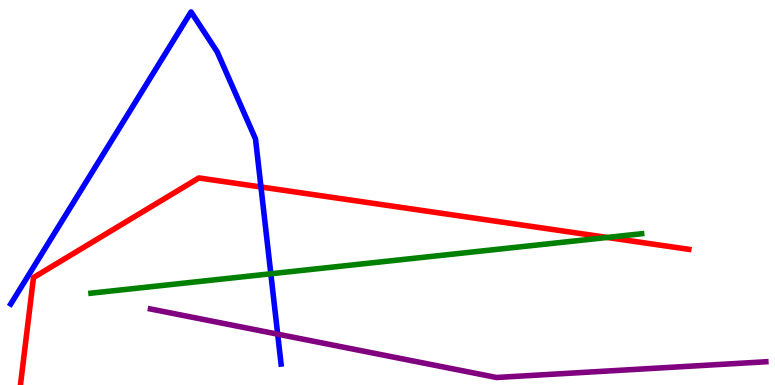[{'lines': ['blue', 'red'], 'intersections': [{'x': 3.37, 'y': 5.14}]}, {'lines': ['green', 'red'], 'intersections': [{'x': 7.84, 'y': 3.83}]}, {'lines': ['purple', 'red'], 'intersections': []}, {'lines': ['blue', 'green'], 'intersections': [{'x': 3.49, 'y': 2.89}]}, {'lines': ['blue', 'purple'], 'intersections': [{'x': 3.58, 'y': 1.32}]}, {'lines': ['green', 'purple'], 'intersections': []}]